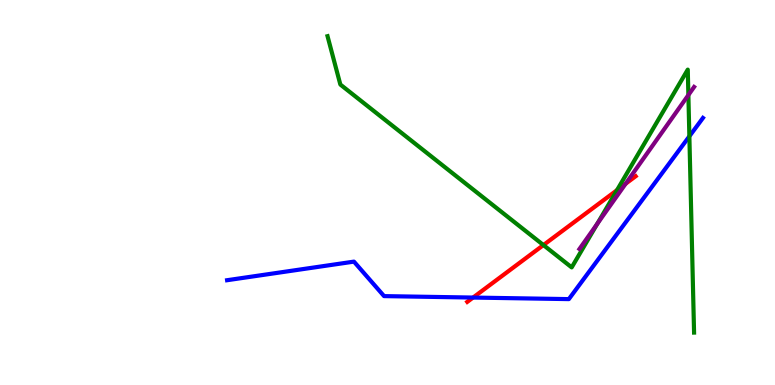[{'lines': ['blue', 'red'], 'intersections': [{'x': 6.1, 'y': 2.27}]}, {'lines': ['green', 'red'], 'intersections': [{'x': 7.01, 'y': 3.63}, {'x': 7.96, 'y': 5.06}]}, {'lines': ['purple', 'red'], 'intersections': [{'x': 8.07, 'y': 5.23}]}, {'lines': ['blue', 'green'], 'intersections': [{'x': 8.9, 'y': 6.46}]}, {'lines': ['blue', 'purple'], 'intersections': []}, {'lines': ['green', 'purple'], 'intersections': [{'x': 7.71, 'y': 4.19}, {'x': 8.88, 'y': 7.53}]}]